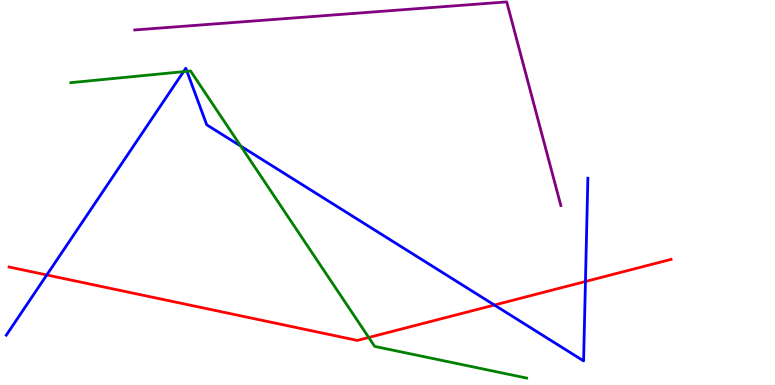[{'lines': ['blue', 'red'], 'intersections': [{'x': 0.604, 'y': 2.86}, {'x': 6.38, 'y': 2.08}, {'x': 7.55, 'y': 2.69}]}, {'lines': ['green', 'red'], 'intersections': [{'x': 4.76, 'y': 1.23}]}, {'lines': ['purple', 'red'], 'intersections': []}, {'lines': ['blue', 'green'], 'intersections': [{'x': 2.37, 'y': 8.14}, {'x': 2.41, 'y': 8.15}, {'x': 3.11, 'y': 6.2}]}, {'lines': ['blue', 'purple'], 'intersections': []}, {'lines': ['green', 'purple'], 'intersections': []}]